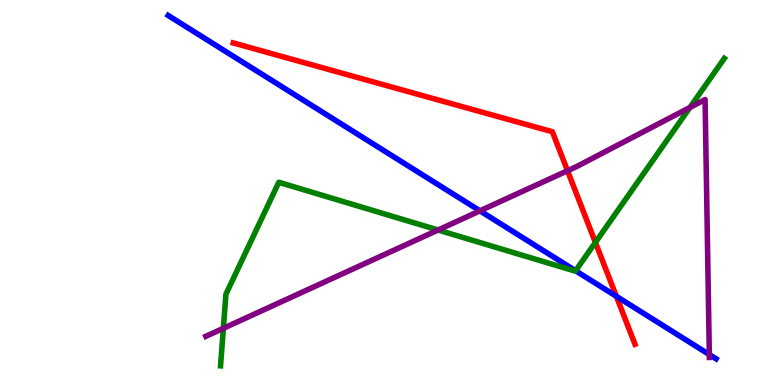[{'lines': ['blue', 'red'], 'intersections': [{'x': 7.95, 'y': 2.3}]}, {'lines': ['green', 'red'], 'intersections': [{'x': 7.68, 'y': 3.7}]}, {'lines': ['purple', 'red'], 'intersections': [{'x': 7.32, 'y': 5.57}]}, {'lines': ['blue', 'green'], 'intersections': [{'x': 7.43, 'y': 2.97}]}, {'lines': ['blue', 'purple'], 'intersections': [{'x': 6.19, 'y': 4.52}, {'x': 9.15, 'y': 0.791}]}, {'lines': ['green', 'purple'], 'intersections': [{'x': 2.88, 'y': 1.47}, {'x': 5.65, 'y': 4.03}, {'x': 8.9, 'y': 7.21}]}]